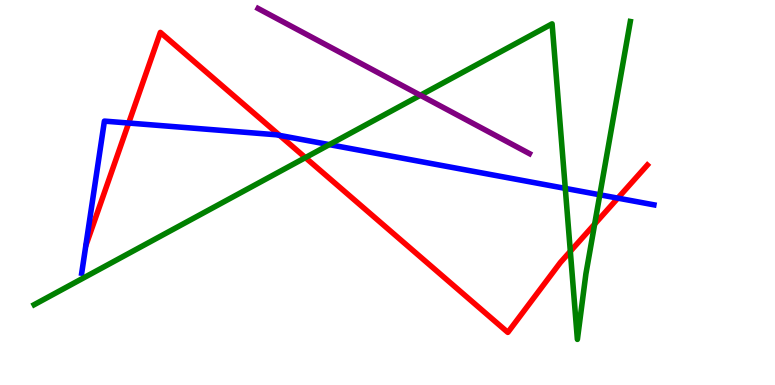[{'lines': ['blue', 'red'], 'intersections': [{'x': 1.66, 'y': 6.8}, {'x': 3.61, 'y': 6.48}, {'x': 7.97, 'y': 4.85}]}, {'lines': ['green', 'red'], 'intersections': [{'x': 3.94, 'y': 5.91}, {'x': 7.36, 'y': 3.47}, {'x': 7.67, 'y': 4.18}]}, {'lines': ['purple', 'red'], 'intersections': []}, {'lines': ['blue', 'green'], 'intersections': [{'x': 4.25, 'y': 6.24}, {'x': 7.29, 'y': 5.11}, {'x': 7.74, 'y': 4.94}]}, {'lines': ['blue', 'purple'], 'intersections': []}, {'lines': ['green', 'purple'], 'intersections': [{'x': 5.42, 'y': 7.53}]}]